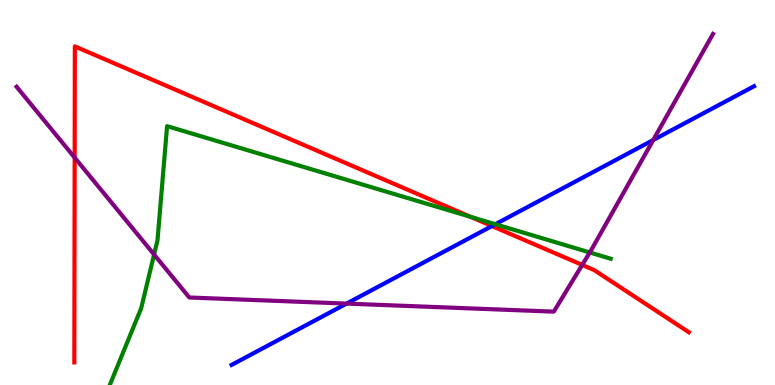[{'lines': ['blue', 'red'], 'intersections': [{'x': 6.35, 'y': 4.13}]}, {'lines': ['green', 'red'], 'intersections': [{'x': 6.07, 'y': 4.37}]}, {'lines': ['purple', 'red'], 'intersections': [{'x': 0.963, 'y': 5.91}, {'x': 7.51, 'y': 3.12}]}, {'lines': ['blue', 'green'], 'intersections': [{'x': 6.39, 'y': 4.18}]}, {'lines': ['blue', 'purple'], 'intersections': [{'x': 4.47, 'y': 2.11}, {'x': 8.43, 'y': 6.36}]}, {'lines': ['green', 'purple'], 'intersections': [{'x': 1.99, 'y': 3.39}, {'x': 7.61, 'y': 3.44}]}]